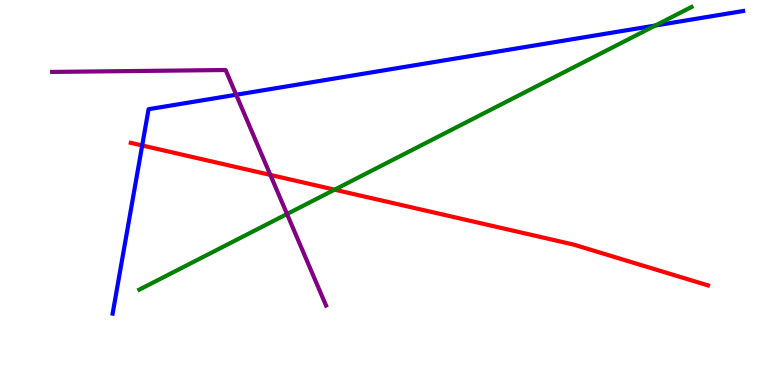[{'lines': ['blue', 'red'], 'intersections': [{'x': 1.83, 'y': 6.22}]}, {'lines': ['green', 'red'], 'intersections': [{'x': 4.32, 'y': 5.07}]}, {'lines': ['purple', 'red'], 'intersections': [{'x': 3.49, 'y': 5.46}]}, {'lines': ['blue', 'green'], 'intersections': [{'x': 8.46, 'y': 9.34}]}, {'lines': ['blue', 'purple'], 'intersections': [{'x': 3.05, 'y': 7.54}]}, {'lines': ['green', 'purple'], 'intersections': [{'x': 3.7, 'y': 4.44}]}]